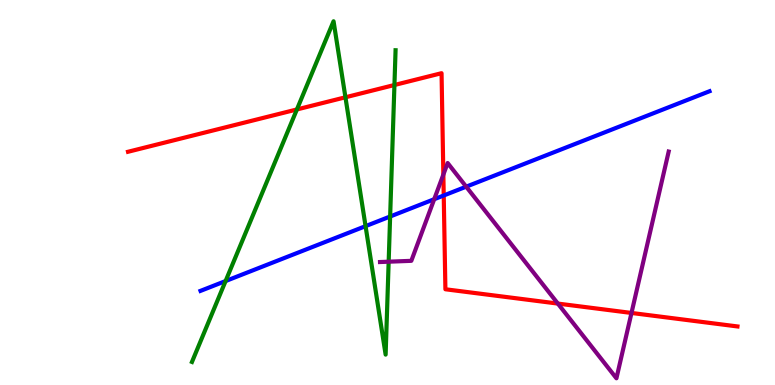[{'lines': ['blue', 'red'], 'intersections': [{'x': 5.73, 'y': 4.92}]}, {'lines': ['green', 'red'], 'intersections': [{'x': 3.83, 'y': 7.16}, {'x': 4.46, 'y': 7.47}, {'x': 5.09, 'y': 7.79}]}, {'lines': ['purple', 'red'], 'intersections': [{'x': 5.72, 'y': 5.47}, {'x': 7.2, 'y': 2.11}, {'x': 8.15, 'y': 1.87}]}, {'lines': ['blue', 'green'], 'intersections': [{'x': 2.91, 'y': 2.7}, {'x': 4.72, 'y': 4.13}, {'x': 5.03, 'y': 4.38}]}, {'lines': ['blue', 'purple'], 'intersections': [{'x': 5.6, 'y': 4.83}, {'x': 6.02, 'y': 5.15}]}, {'lines': ['green', 'purple'], 'intersections': [{'x': 5.02, 'y': 3.2}]}]